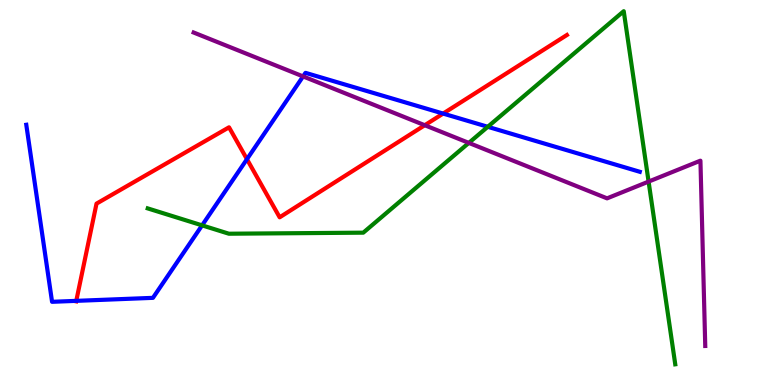[{'lines': ['blue', 'red'], 'intersections': [{'x': 0.984, 'y': 2.19}, {'x': 3.19, 'y': 5.87}, {'x': 5.72, 'y': 7.05}]}, {'lines': ['green', 'red'], 'intersections': []}, {'lines': ['purple', 'red'], 'intersections': [{'x': 5.48, 'y': 6.75}]}, {'lines': ['blue', 'green'], 'intersections': [{'x': 2.61, 'y': 4.15}, {'x': 6.29, 'y': 6.71}]}, {'lines': ['blue', 'purple'], 'intersections': [{'x': 3.91, 'y': 8.02}]}, {'lines': ['green', 'purple'], 'intersections': [{'x': 6.05, 'y': 6.29}, {'x': 8.37, 'y': 5.28}]}]